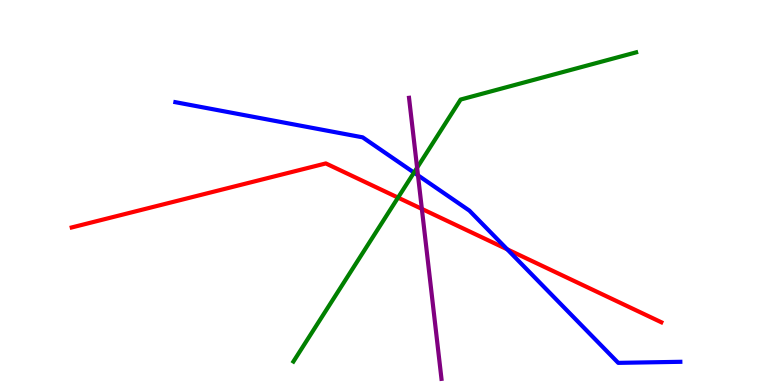[{'lines': ['blue', 'red'], 'intersections': [{'x': 6.54, 'y': 3.52}]}, {'lines': ['green', 'red'], 'intersections': [{'x': 5.14, 'y': 4.87}]}, {'lines': ['purple', 'red'], 'intersections': [{'x': 5.44, 'y': 4.57}]}, {'lines': ['blue', 'green'], 'intersections': [{'x': 5.34, 'y': 5.52}]}, {'lines': ['blue', 'purple'], 'intersections': [{'x': 5.39, 'y': 5.45}]}, {'lines': ['green', 'purple'], 'intersections': [{'x': 5.38, 'y': 5.64}]}]